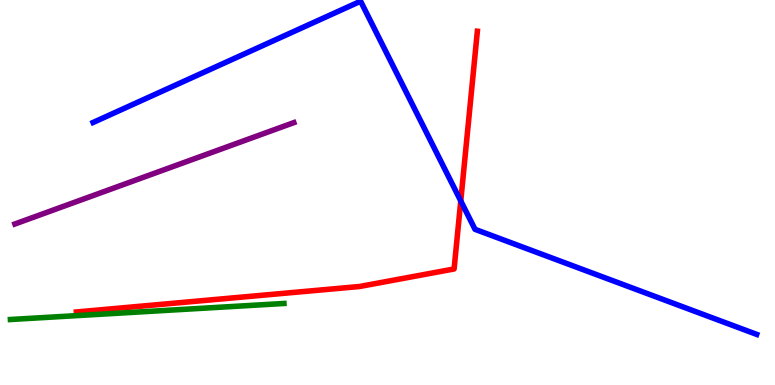[{'lines': ['blue', 'red'], 'intersections': [{'x': 5.95, 'y': 4.78}]}, {'lines': ['green', 'red'], 'intersections': []}, {'lines': ['purple', 'red'], 'intersections': []}, {'lines': ['blue', 'green'], 'intersections': []}, {'lines': ['blue', 'purple'], 'intersections': []}, {'lines': ['green', 'purple'], 'intersections': []}]